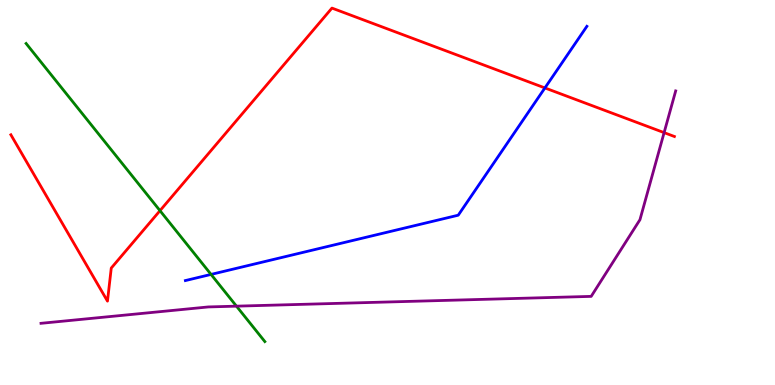[{'lines': ['blue', 'red'], 'intersections': [{'x': 7.03, 'y': 7.72}]}, {'lines': ['green', 'red'], 'intersections': [{'x': 2.06, 'y': 4.53}]}, {'lines': ['purple', 'red'], 'intersections': [{'x': 8.57, 'y': 6.55}]}, {'lines': ['blue', 'green'], 'intersections': [{'x': 2.72, 'y': 2.87}]}, {'lines': ['blue', 'purple'], 'intersections': []}, {'lines': ['green', 'purple'], 'intersections': [{'x': 3.05, 'y': 2.05}]}]